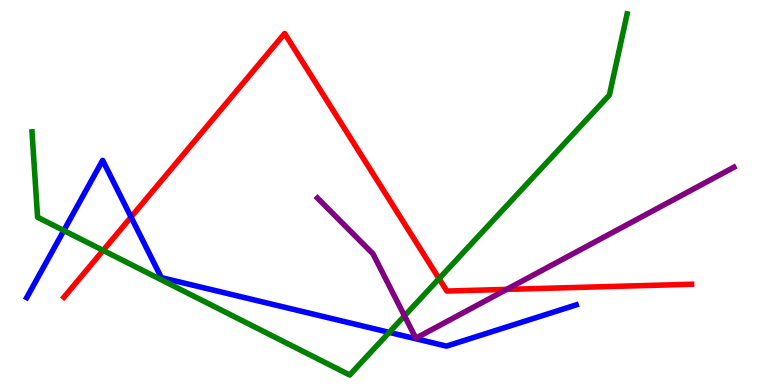[{'lines': ['blue', 'red'], 'intersections': [{'x': 1.69, 'y': 4.36}]}, {'lines': ['green', 'red'], 'intersections': [{'x': 1.33, 'y': 3.5}, {'x': 5.67, 'y': 2.76}]}, {'lines': ['purple', 'red'], 'intersections': [{'x': 6.54, 'y': 2.48}]}, {'lines': ['blue', 'green'], 'intersections': [{'x': 0.824, 'y': 4.01}, {'x': 5.02, 'y': 1.37}]}, {'lines': ['blue', 'purple'], 'intersections': []}, {'lines': ['green', 'purple'], 'intersections': [{'x': 5.22, 'y': 1.8}]}]